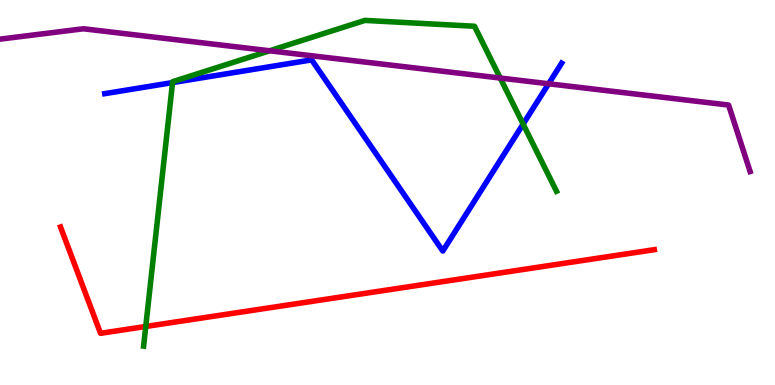[{'lines': ['blue', 'red'], 'intersections': []}, {'lines': ['green', 'red'], 'intersections': [{'x': 1.88, 'y': 1.52}]}, {'lines': ['purple', 'red'], 'intersections': []}, {'lines': ['blue', 'green'], 'intersections': [{'x': 2.23, 'y': 7.85}, {'x': 6.75, 'y': 6.78}]}, {'lines': ['blue', 'purple'], 'intersections': [{'x': 7.08, 'y': 7.82}]}, {'lines': ['green', 'purple'], 'intersections': [{'x': 3.48, 'y': 8.68}, {'x': 6.45, 'y': 7.97}]}]